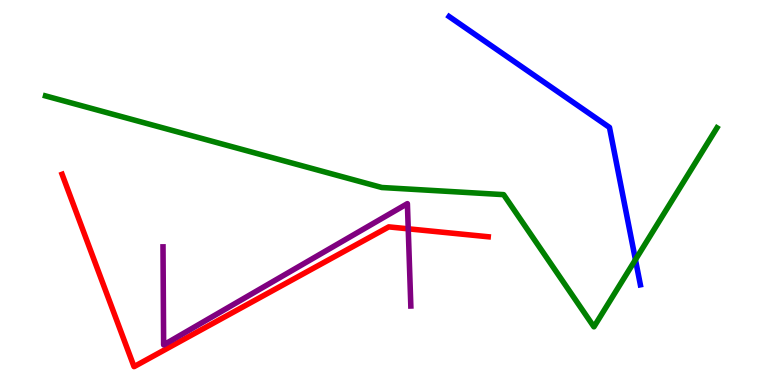[{'lines': ['blue', 'red'], 'intersections': []}, {'lines': ['green', 'red'], 'intersections': []}, {'lines': ['purple', 'red'], 'intersections': [{'x': 5.27, 'y': 4.06}]}, {'lines': ['blue', 'green'], 'intersections': [{'x': 8.2, 'y': 3.25}]}, {'lines': ['blue', 'purple'], 'intersections': []}, {'lines': ['green', 'purple'], 'intersections': []}]